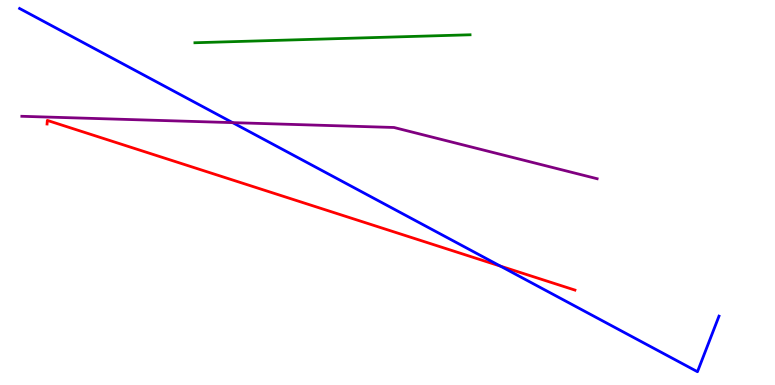[{'lines': ['blue', 'red'], 'intersections': [{'x': 6.46, 'y': 3.09}]}, {'lines': ['green', 'red'], 'intersections': []}, {'lines': ['purple', 'red'], 'intersections': []}, {'lines': ['blue', 'green'], 'intersections': []}, {'lines': ['blue', 'purple'], 'intersections': [{'x': 3.0, 'y': 6.81}]}, {'lines': ['green', 'purple'], 'intersections': []}]